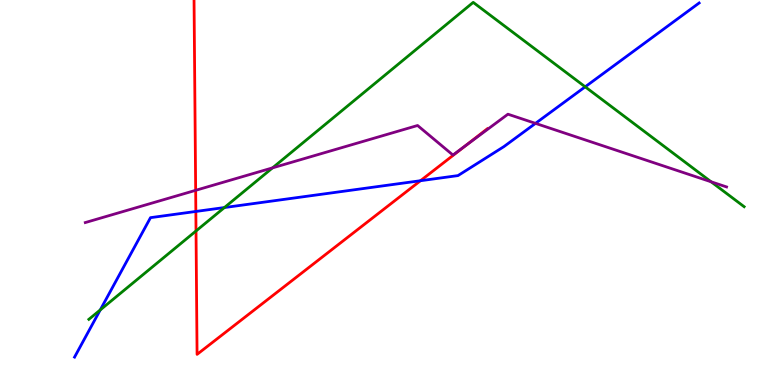[{'lines': ['blue', 'red'], 'intersections': [{'x': 2.53, 'y': 4.51}, {'x': 5.43, 'y': 5.31}]}, {'lines': ['green', 'red'], 'intersections': [{'x': 2.53, 'y': 4.0}]}, {'lines': ['purple', 'red'], 'intersections': [{'x': 2.52, 'y': 5.06}, {'x': 6.01, 'y': 6.22}]}, {'lines': ['blue', 'green'], 'intersections': [{'x': 1.29, 'y': 1.95}, {'x': 2.9, 'y': 4.61}, {'x': 7.55, 'y': 7.75}]}, {'lines': ['blue', 'purple'], 'intersections': [{'x': 6.91, 'y': 6.8}]}, {'lines': ['green', 'purple'], 'intersections': [{'x': 3.52, 'y': 5.64}, {'x': 9.18, 'y': 5.28}]}]